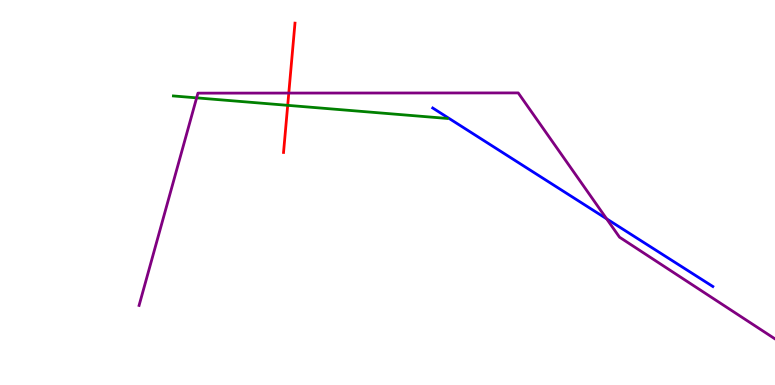[{'lines': ['blue', 'red'], 'intersections': []}, {'lines': ['green', 'red'], 'intersections': [{'x': 3.71, 'y': 7.26}]}, {'lines': ['purple', 'red'], 'intersections': [{'x': 3.73, 'y': 7.58}]}, {'lines': ['blue', 'green'], 'intersections': []}, {'lines': ['blue', 'purple'], 'intersections': [{'x': 7.83, 'y': 4.32}]}, {'lines': ['green', 'purple'], 'intersections': [{'x': 2.54, 'y': 7.46}]}]